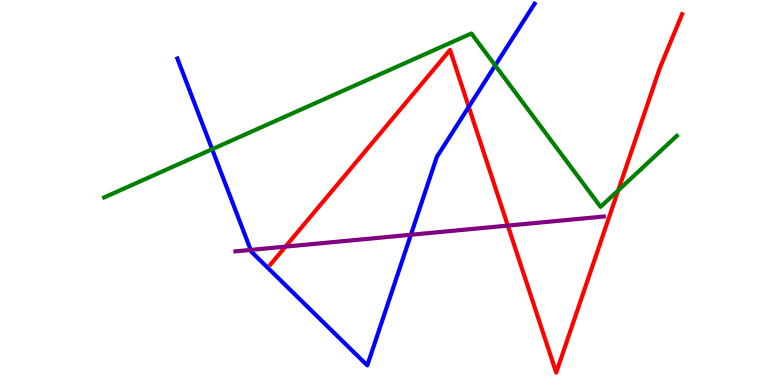[{'lines': ['blue', 'red'], 'intersections': [{'x': 6.05, 'y': 7.22}]}, {'lines': ['green', 'red'], 'intersections': [{'x': 7.98, 'y': 5.05}]}, {'lines': ['purple', 'red'], 'intersections': [{'x': 3.68, 'y': 3.59}, {'x': 6.55, 'y': 4.14}]}, {'lines': ['blue', 'green'], 'intersections': [{'x': 2.74, 'y': 6.12}, {'x': 6.39, 'y': 8.3}]}, {'lines': ['blue', 'purple'], 'intersections': [{'x': 3.23, 'y': 3.51}, {'x': 5.3, 'y': 3.9}]}, {'lines': ['green', 'purple'], 'intersections': []}]